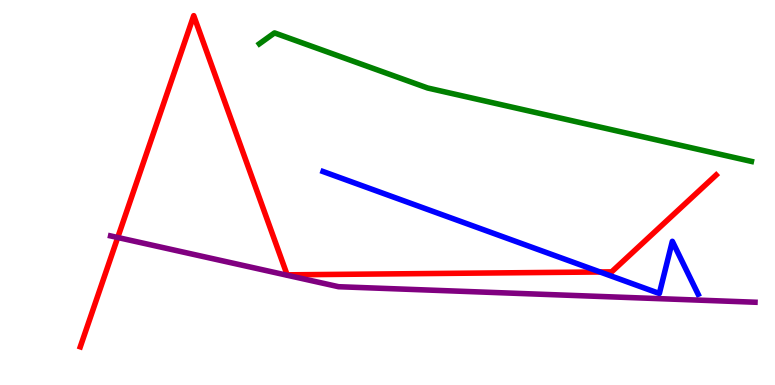[{'lines': ['blue', 'red'], 'intersections': [{'x': 7.74, 'y': 2.94}]}, {'lines': ['green', 'red'], 'intersections': []}, {'lines': ['purple', 'red'], 'intersections': [{'x': 1.52, 'y': 3.83}]}, {'lines': ['blue', 'green'], 'intersections': []}, {'lines': ['blue', 'purple'], 'intersections': []}, {'lines': ['green', 'purple'], 'intersections': []}]